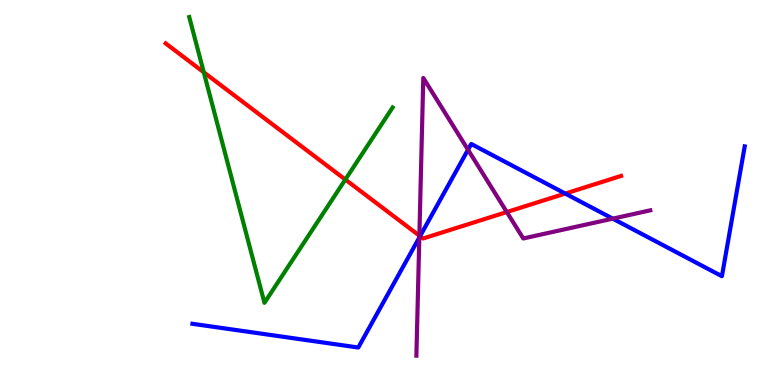[{'lines': ['blue', 'red'], 'intersections': [{'x': 5.42, 'y': 3.87}, {'x': 7.29, 'y': 4.97}]}, {'lines': ['green', 'red'], 'intersections': [{'x': 2.63, 'y': 8.12}, {'x': 4.46, 'y': 5.34}]}, {'lines': ['purple', 'red'], 'intersections': [{'x': 5.41, 'y': 3.88}, {'x': 6.54, 'y': 4.49}]}, {'lines': ['blue', 'green'], 'intersections': []}, {'lines': ['blue', 'purple'], 'intersections': [{'x': 5.41, 'y': 3.83}, {'x': 6.04, 'y': 6.11}, {'x': 7.91, 'y': 4.32}]}, {'lines': ['green', 'purple'], 'intersections': []}]